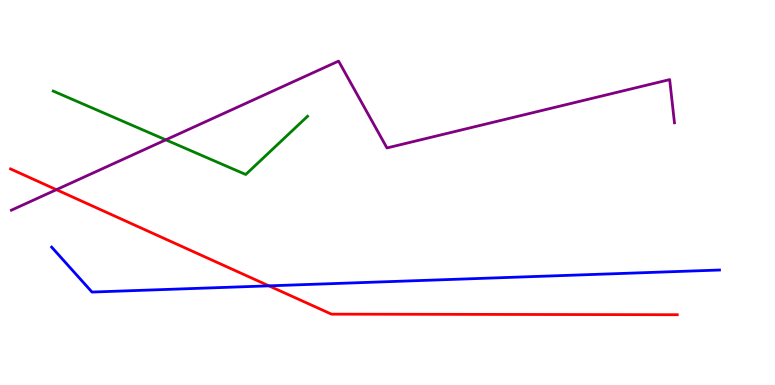[{'lines': ['blue', 'red'], 'intersections': [{'x': 3.47, 'y': 2.58}]}, {'lines': ['green', 'red'], 'intersections': []}, {'lines': ['purple', 'red'], 'intersections': [{'x': 0.728, 'y': 5.07}]}, {'lines': ['blue', 'green'], 'intersections': []}, {'lines': ['blue', 'purple'], 'intersections': []}, {'lines': ['green', 'purple'], 'intersections': [{'x': 2.14, 'y': 6.37}]}]